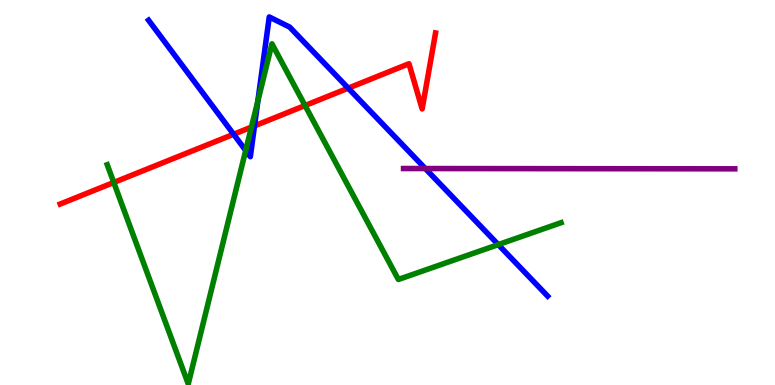[{'lines': ['blue', 'red'], 'intersections': [{'x': 3.01, 'y': 6.51}, {'x': 3.28, 'y': 6.73}, {'x': 4.49, 'y': 7.71}]}, {'lines': ['green', 'red'], 'intersections': [{'x': 1.47, 'y': 5.26}, {'x': 3.24, 'y': 6.7}, {'x': 3.94, 'y': 7.26}]}, {'lines': ['purple', 'red'], 'intersections': []}, {'lines': ['blue', 'green'], 'intersections': [{'x': 3.17, 'y': 6.09}, {'x': 3.33, 'y': 7.38}, {'x': 6.43, 'y': 3.65}]}, {'lines': ['blue', 'purple'], 'intersections': [{'x': 5.49, 'y': 5.62}]}, {'lines': ['green', 'purple'], 'intersections': []}]